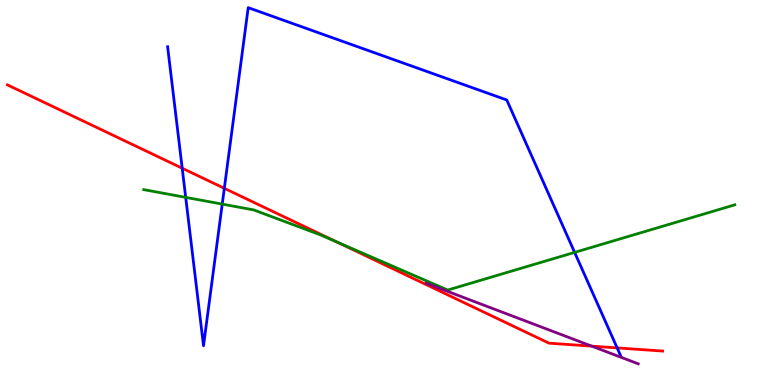[{'lines': ['blue', 'red'], 'intersections': [{'x': 2.35, 'y': 5.63}, {'x': 2.89, 'y': 5.11}, {'x': 7.96, 'y': 0.964}]}, {'lines': ['green', 'red'], 'intersections': [{'x': 4.35, 'y': 3.71}]}, {'lines': ['purple', 'red'], 'intersections': [{'x': 7.63, 'y': 1.01}]}, {'lines': ['blue', 'green'], 'intersections': [{'x': 2.4, 'y': 4.87}, {'x': 2.87, 'y': 4.7}, {'x': 7.41, 'y': 3.44}]}, {'lines': ['blue', 'purple'], 'intersections': []}, {'lines': ['green', 'purple'], 'intersections': []}]